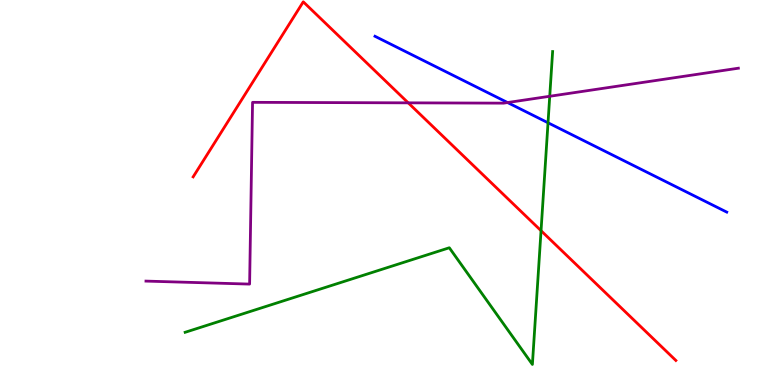[{'lines': ['blue', 'red'], 'intersections': []}, {'lines': ['green', 'red'], 'intersections': [{'x': 6.98, 'y': 4.01}]}, {'lines': ['purple', 'red'], 'intersections': [{'x': 5.27, 'y': 7.33}]}, {'lines': ['blue', 'green'], 'intersections': [{'x': 7.07, 'y': 6.81}]}, {'lines': ['blue', 'purple'], 'intersections': [{'x': 6.55, 'y': 7.34}]}, {'lines': ['green', 'purple'], 'intersections': [{'x': 7.09, 'y': 7.5}]}]